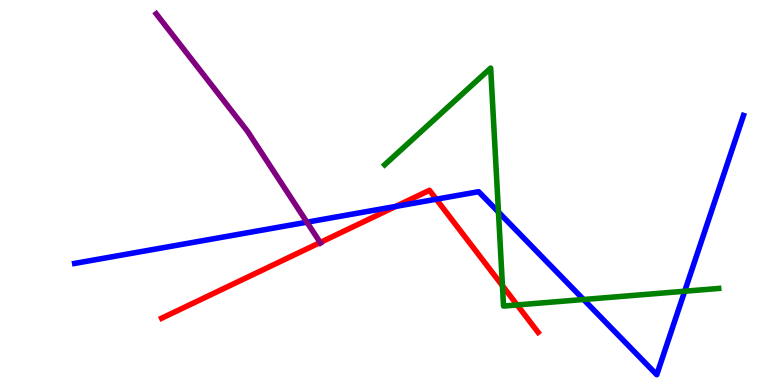[{'lines': ['blue', 'red'], 'intersections': [{'x': 5.11, 'y': 4.64}, {'x': 5.63, 'y': 4.83}]}, {'lines': ['green', 'red'], 'intersections': [{'x': 6.48, 'y': 2.58}, {'x': 6.67, 'y': 2.08}]}, {'lines': ['purple', 'red'], 'intersections': [{'x': 4.13, 'y': 3.7}]}, {'lines': ['blue', 'green'], 'intersections': [{'x': 6.43, 'y': 4.49}, {'x': 7.53, 'y': 2.22}, {'x': 8.83, 'y': 2.44}]}, {'lines': ['blue', 'purple'], 'intersections': [{'x': 3.96, 'y': 4.23}]}, {'lines': ['green', 'purple'], 'intersections': []}]